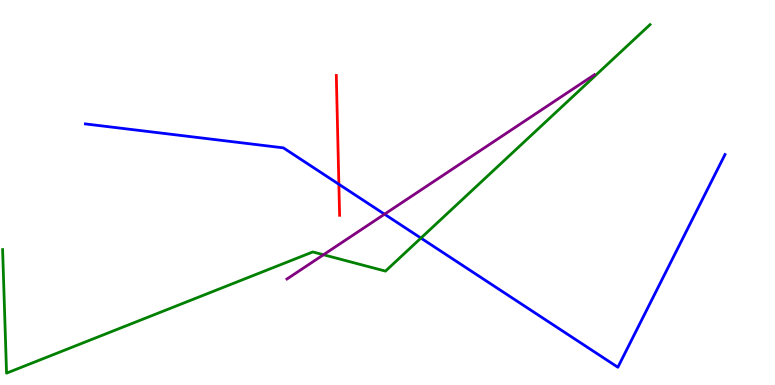[{'lines': ['blue', 'red'], 'intersections': [{'x': 4.37, 'y': 5.21}]}, {'lines': ['green', 'red'], 'intersections': []}, {'lines': ['purple', 'red'], 'intersections': []}, {'lines': ['blue', 'green'], 'intersections': [{'x': 5.43, 'y': 3.82}]}, {'lines': ['blue', 'purple'], 'intersections': [{'x': 4.96, 'y': 4.44}]}, {'lines': ['green', 'purple'], 'intersections': [{'x': 4.17, 'y': 3.38}]}]